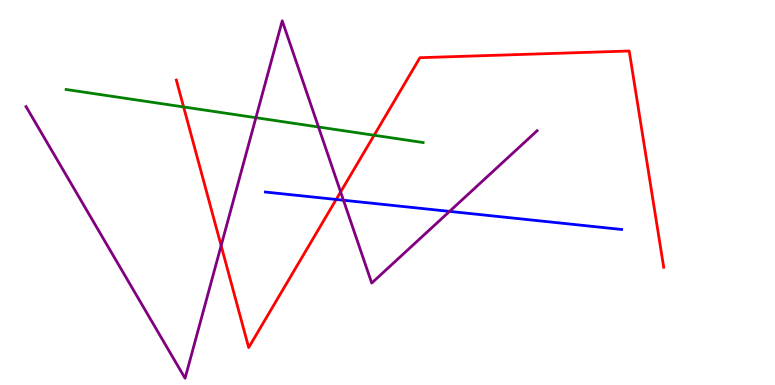[{'lines': ['blue', 'red'], 'intersections': [{'x': 4.34, 'y': 4.82}]}, {'lines': ['green', 'red'], 'intersections': [{'x': 2.37, 'y': 7.22}, {'x': 4.83, 'y': 6.49}]}, {'lines': ['purple', 'red'], 'intersections': [{'x': 2.85, 'y': 3.62}, {'x': 4.4, 'y': 5.01}]}, {'lines': ['blue', 'green'], 'intersections': []}, {'lines': ['blue', 'purple'], 'intersections': [{'x': 4.43, 'y': 4.8}, {'x': 5.8, 'y': 4.51}]}, {'lines': ['green', 'purple'], 'intersections': [{'x': 3.3, 'y': 6.94}, {'x': 4.11, 'y': 6.7}]}]